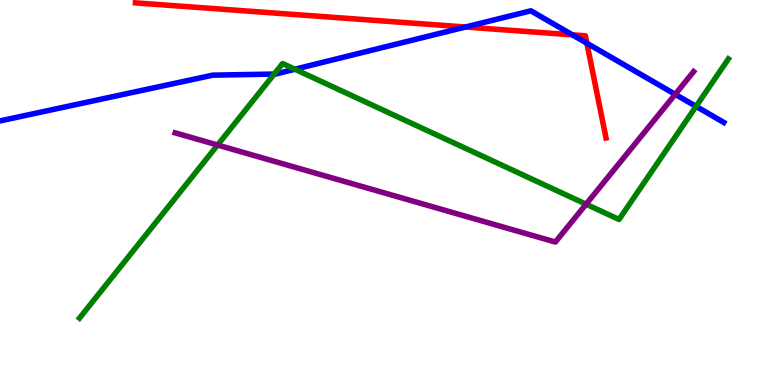[{'lines': ['blue', 'red'], 'intersections': [{'x': 6.01, 'y': 9.3}, {'x': 7.39, 'y': 9.1}, {'x': 7.57, 'y': 8.88}]}, {'lines': ['green', 'red'], 'intersections': []}, {'lines': ['purple', 'red'], 'intersections': []}, {'lines': ['blue', 'green'], 'intersections': [{'x': 3.54, 'y': 8.08}, {'x': 3.8, 'y': 8.2}, {'x': 8.98, 'y': 7.24}]}, {'lines': ['blue', 'purple'], 'intersections': [{'x': 8.71, 'y': 7.55}]}, {'lines': ['green', 'purple'], 'intersections': [{'x': 2.81, 'y': 6.23}, {'x': 7.56, 'y': 4.7}]}]